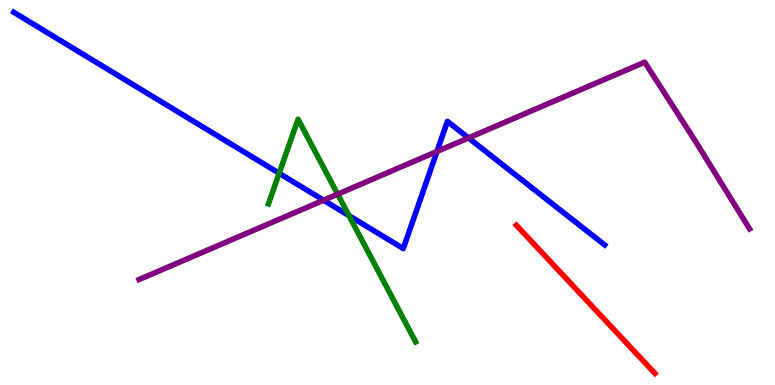[{'lines': ['blue', 'red'], 'intersections': []}, {'lines': ['green', 'red'], 'intersections': []}, {'lines': ['purple', 'red'], 'intersections': []}, {'lines': ['blue', 'green'], 'intersections': [{'x': 3.6, 'y': 5.5}, {'x': 4.5, 'y': 4.4}]}, {'lines': ['blue', 'purple'], 'intersections': [{'x': 4.18, 'y': 4.8}, {'x': 5.64, 'y': 6.07}, {'x': 6.05, 'y': 6.42}]}, {'lines': ['green', 'purple'], 'intersections': [{'x': 4.36, 'y': 4.96}]}]